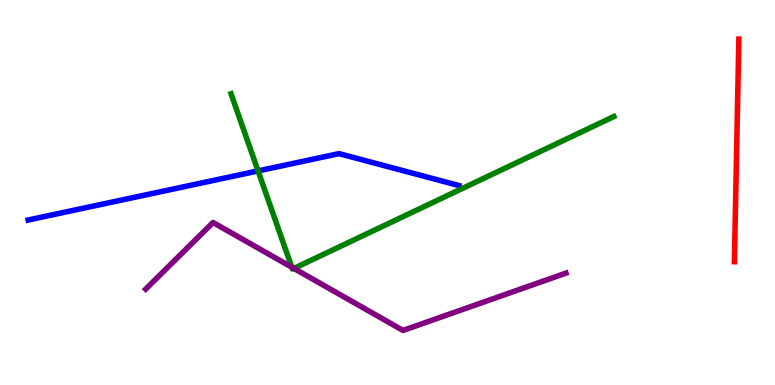[{'lines': ['blue', 'red'], 'intersections': []}, {'lines': ['green', 'red'], 'intersections': []}, {'lines': ['purple', 'red'], 'intersections': []}, {'lines': ['blue', 'green'], 'intersections': [{'x': 3.33, 'y': 5.56}]}, {'lines': ['blue', 'purple'], 'intersections': []}, {'lines': ['green', 'purple'], 'intersections': [{'x': 3.77, 'y': 3.06}, {'x': 3.79, 'y': 3.03}]}]